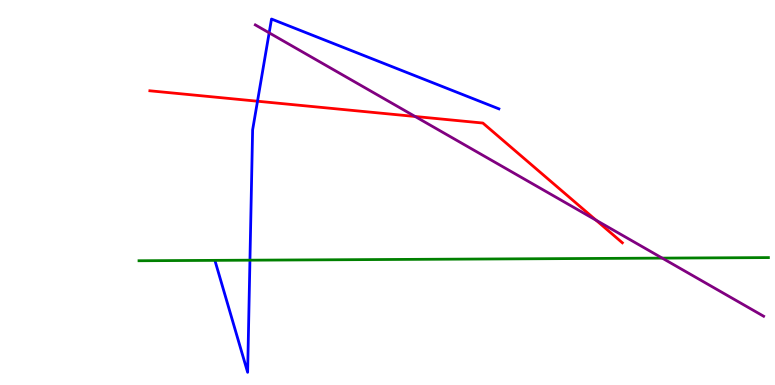[{'lines': ['blue', 'red'], 'intersections': [{'x': 3.32, 'y': 7.37}]}, {'lines': ['green', 'red'], 'intersections': []}, {'lines': ['purple', 'red'], 'intersections': [{'x': 5.36, 'y': 6.97}, {'x': 7.69, 'y': 4.28}]}, {'lines': ['blue', 'green'], 'intersections': [{'x': 3.23, 'y': 3.24}]}, {'lines': ['blue', 'purple'], 'intersections': [{'x': 3.47, 'y': 9.15}]}, {'lines': ['green', 'purple'], 'intersections': [{'x': 8.54, 'y': 3.3}]}]